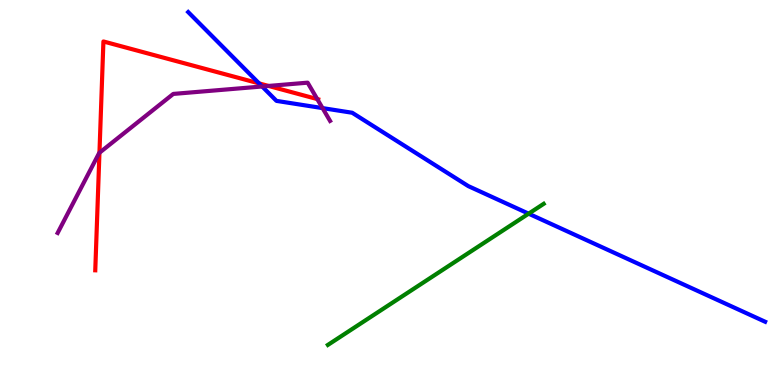[{'lines': ['blue', 'red'], 'intersections': [{'x': 3.34, 'y': 7.83}]}, {'lines': ['green', 'red'], 'intersections': []}, {'lines': ['purple', 'red'], 'intersections': [{'x': 1.28, 'y': 6.03}, {'x': 3.46, 'y': 7.77}, {'x': 4.09, 'y': 7.43}]}, {'lines': ['blue', 'green'], 'intersections': [{'x': 6.82, 'y': 4.45}]}, {'lines': ['blue', 'purple'], 'intersections': [{'x': 3.38, 'y': 7.75}, {'x': 4.16, 'y': 7.19}]}, {'lines': ['green', 'purple'], 'intersections': []}]